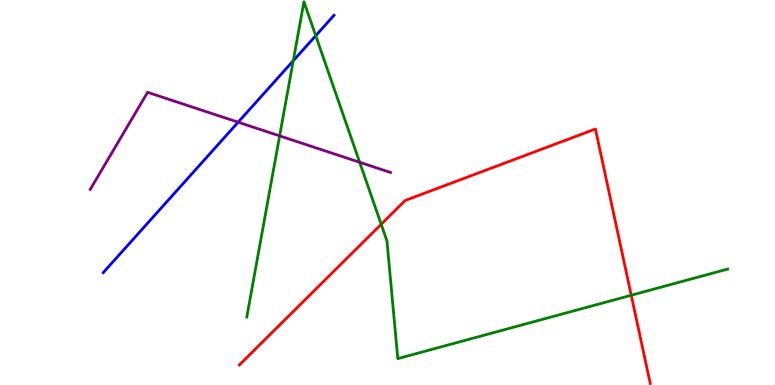[{'lines': ['blue', 'red'], 'intersections': []}, {'lines': ['green', 'red'], 'intersections': [{'x': 4.92, 'y': 4.17}, {'x': 8.15, 'y': 2.33}]}, {'lines': ['purple', 'red'], 'intersections': []}, {'lines': ['blue', 'green'], 'intersections': [{'x': 3.78, 'y': 8.42}, {'x': 4.07, 'y': 9.07}]}, {'lines': ['blue', 'purple'], 'intersections': [{'x': 3.07, 'y': 6.83}]}, {'lines': ['green', 'purple'], 'intersections': [{'x': 3.61, 'y': 6.47}, {'x': 4.64, 'y': 5.78}]}]